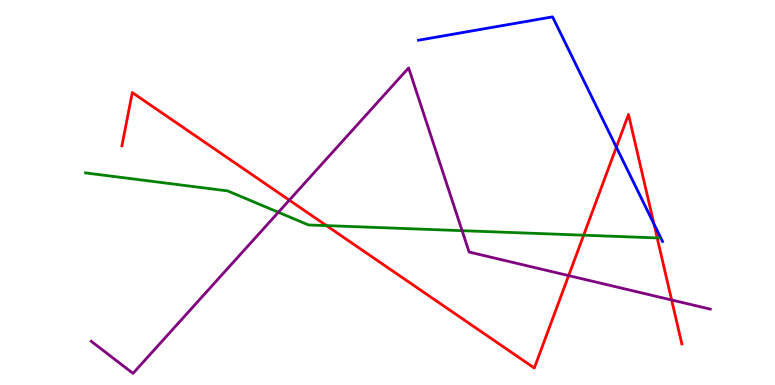[{'lines': ['blue', 'red'], 'intersections': [{'x': 7.95, 'y': 6.18}, {'x': 8.44, 'y': 4.18}]}, {'lines': ['green', 'red'], 'intersections': [{'x': 4.21, 'y': 4.14}, {'x': 7.53, 'y': 3.89}, {'x': 8.48, 'y': 3.82}]}, {'lines': ['purple', 'red'], 'intersections': [{'x': 3.73, 'y': 4.8}, {'x': 7.34, 'y': 2.84}, {'x': 8.67, 'y': 2.21}]}, {'lines': ['blue', 'green'], 'intersections': []}, {'lines': ['blue', 'purple'], 'intersections': []}, {'lines': ['green', 'purple'], 'intersections': [{'x': 3.59, 'y': 4.49}, {'x': 5.96, 'y': 4.01}]}]